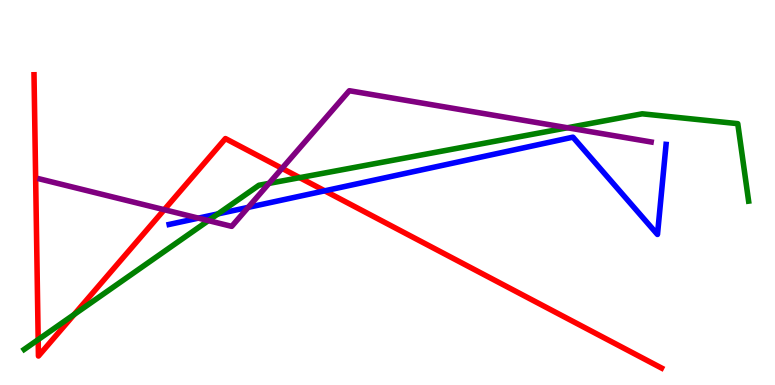[{'lines': ['blue', 'red'], 'intersections': [{'x': 4.19, 'y': 5.04}]}, {'lines': ['green', 'red'], 'intersections': [{'x': 0.493, 'y': 1.18}, {'x': 0.957, 'y': 1.83}, {'x': 3.87, 'y': 5.39}]}, {'lines': ['purple', 'red'], 'intersections': [{'x': 2.12, 'y': 4.55}, {'x': 3.64, 'y': 5.63}]}, {'lines': ['blue', 'green'], 'intersections': [{'x': 2.81, 'y': 4.44}]}, {'lines': ['blue', 'purple'], 'intersections': [{'x': 2.56, 'y': 4.33}, {'x': 3.2, 'y': 4.61}]}, {'lines': ['green', 'purple'], 'intersections': [{'x': 2.69, 'y': 4.27}, {'x': 3.47, 'y': 5.24}, {'x': 7.32, 'y': 6.68}]}]